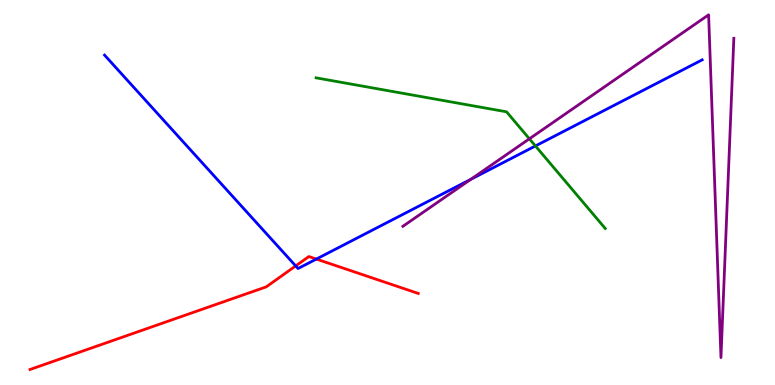[{'lines': ['blue', 'red'], 'intersections': [{'x': 3.82, 'y': 3.09}, {'x': 4.08, 'y': 3.27}]}, {'lines': ['green', 'red'], 'intersections': []}, {'lines': ['purple', 'red'], 'intersections': []}, {'lines': ['blue', 'green'], 'intersections': [{'x': 6.91, 'y': 6.21}]}, {'lines': ['blue', 'purple'], 'intersections': [{'x': 6.08, 'y': 5.34}]}, {'lines': ['green', 'purple'], 'intersections': [{'x': 6.83, 'y': 6.39}]}]